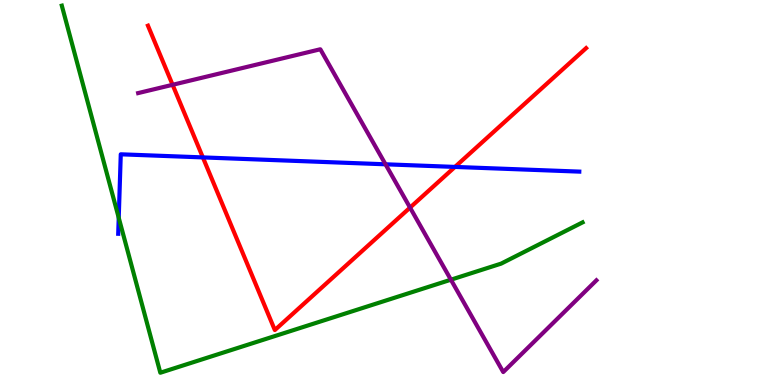[{'lines': ['blue', 'red'], 'intersections': [{'x': 2.62, 'y': 5.91}, {'x': 5.87, 'y': 5.66}]}, {'lines': ['green', 'red'], 'intersections': []}, {'lines': ['purple', 'red'], 'intersections': [{'x': 2.23, 'y': 7.8}, {'x': 5.29, 'y': 4.61}]}, {'lines': ['blue', 'green'], 'intersections': [{'x': 1.53, 'y': 4.34}]}, {'lines': ['blue', 'purple'], 'intersections': [{'x': 4.97, 'y': 5.73}]}, {'lines': ['green', 'purple'], 'intersections': [{'x': 5.82, 'y': 2.73}]}]